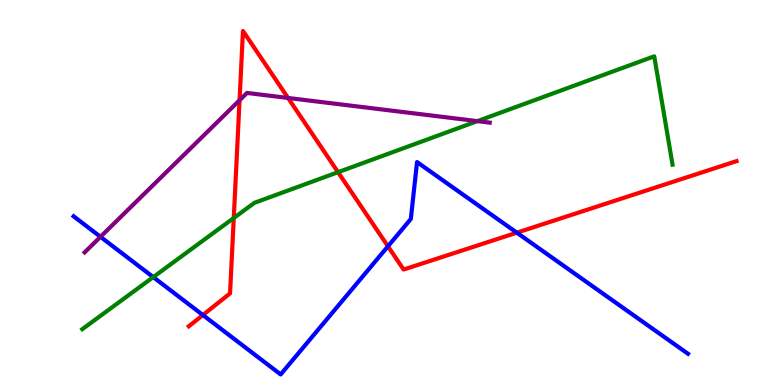[{'lines': ['blue', 'red'], 'intersections': [{'x': 2.62, 'y': 1.82}, {'x': 5.01, 'y': 3.6}, {'x': 6.67, 'y': 3.96}]}, {'lines': ['green', 'red'], 'intersections': [{'x': 3.02, 'y': 4.34}, {'x': 4.36, 'y': 5.53}]}, {'lines': ['purple', 'red'], 'intersections': [{'x': 3.09, 'y': 7.4}, {'x': 3.72, 'y': 7.46}]}, {'lines': ['blue', 'green'], 'intersections': [{'x': 1.98, 'y': 2.8}]}, {'lines': ['blue', 'purple'], 'intersections': [{'x': 1.3, 'y': 3.85}]}, {'lines': ['green', 'purple'], 'intersections': [{'x': 6.16, 'y': 6.85}]}]